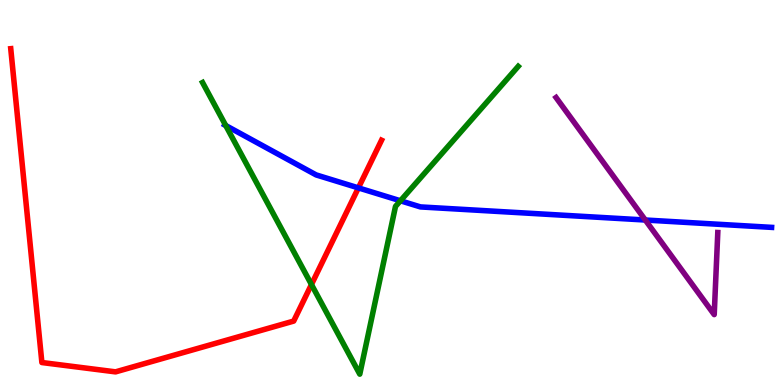[{'lines': ['blue', 'red'], 'intersections': [{'x': 4.62, 'y': 5.12}]}, {'lines': ['green', 'red'], 'intersections': [{'x': 4.02, 'y': 2.61}]}, {'lines': ['purple', 'red'], 'intersections': []}, {'lines': ['blue', 'green'], 'intersections': [{'x': 2.91, 'y': 6.74}, {'x': 5.17, 'y': 4.79}]}, {'lines': ['blue', 'purple'], 'intersections': [{'x': 8.33, 'y': 4.29}]}, {'lines': ['green', 'purple'], 'intersections': []}]